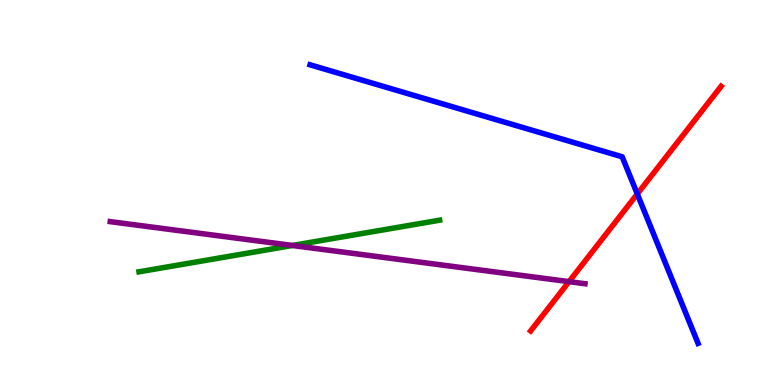[{'lines': ['blue', 'red'], 'intersections': [{'x': 8.22, 'y': 4.96}]}, {'lines': ['green', 'red'], 'intersections': []}, {'lines': ['purple', 'red'], 'intersections': [{'x': 7.34, 'y': 2.68}]}, {'lines': ['blue', 'green'], 'intersections': []}, {'lines': ['blue', 'purple'], 'intersections': []}, {'lines': ['green', 'purple'], 'intersections': [{'x': 3.77, 'y': 3.62}]}]